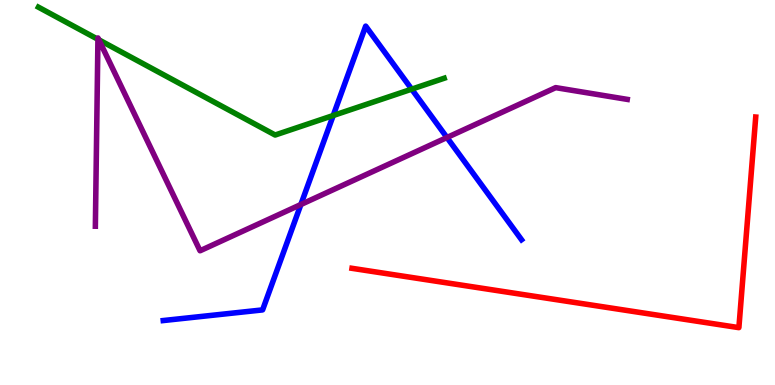[{'lines': ['blue', 'red'], 'intersections': []}, {'lines': ['green', 'red'], 'intersections': []}, {'lines': ['purple', 'red'], 'intersections': []}, {'lines': ['blue', 'green'], 'intersections': [{'x': 4.3, 'y': 7.0}, {'x': 5.31, 'y': 7.68}]}, {'lines': ['blue', 'purple'], 'intersections': [{'x': 3.88, 'y': 4.69}, {'x': 5.77, 'y': 6.43}]}, {'lines': ['green', 'purple'], 'intersections': [{'x': 1.26, 'y': 8.98}, {'x': 1.28, 'y': 8.97}]}]